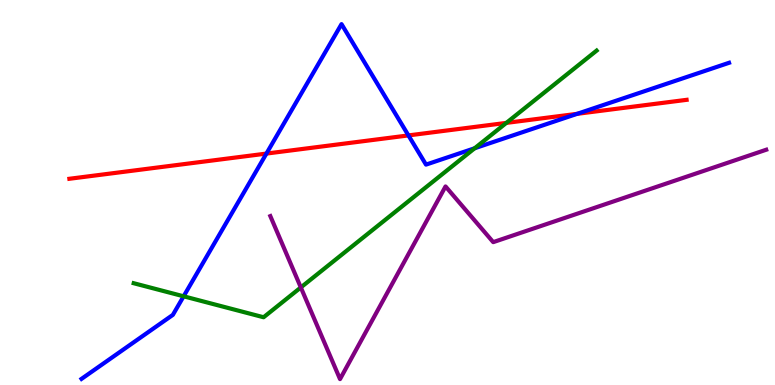[{'lines': ['blue', 'red'], 'intersections': [{'x': 3.44, 'y': 6.01}, {'x': 5.27, 'y': 6.48}, {'x': 7.45, 'y': 7.04}]}, {'lines': ['green', 'red'], 'intersections': [{'x': 6.53, 'y': 6.81}]}, {'lines': ['purple', 'red'], 'intersections': []}, {'lines': ['blue', 'green'], 'intersections': [{'x': 2.37, 'y': 2.3}, {'x': 6.12, 'y': 6.15}]}, {'lines': ['blue', 'purple'], 'intersections': []}, {'lines': ['green', 'purple'], 'intersections': [{'x': 3.88, 'y': 2.53}]}]